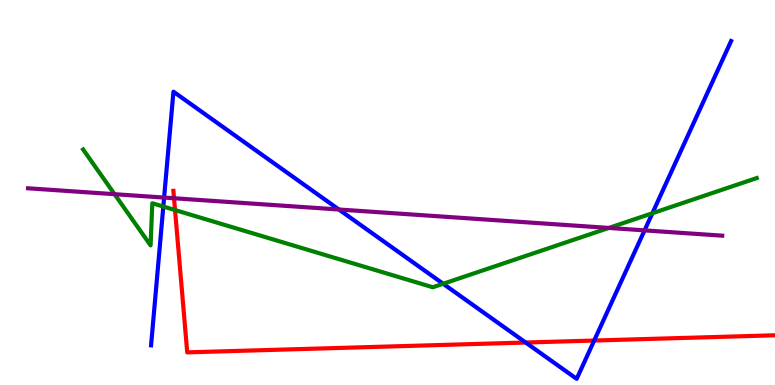[{'lines': ['blue', 'red'], 'intersections': [{'x': 6.78, 'y': 1.1}, {'x': 7.67, 'y': 1.15}]}, {'lines': ['green', 'red'], 'intersections': [{'x': 2.26, 'y': 4.54}]}, {'lines': ['purple', 'red'], 'intersections': [{'x': 2.25, 'y': 4.85}]}, {'lines': ['blue', 'green'], 'intersections': [{'x': 2.11, 'y': 4.64}, {'x': 5.72, 'y': 2.63}, {'x': 8.42, 'y': 4.46}]}, {'lines': ['blue', 'purple'], 'intersections': [{'x': 2.12, 'y': 4.87}, {'x': 4.37, 'y': 4.56}, {'x': 8.32, 'y': 4.02}]}, {'lines': ['green', 'purple'], 'intersections': [{'x': 1.48, 'y': 4.96}, {'x': 7.86, 'y': 4.08}]}]